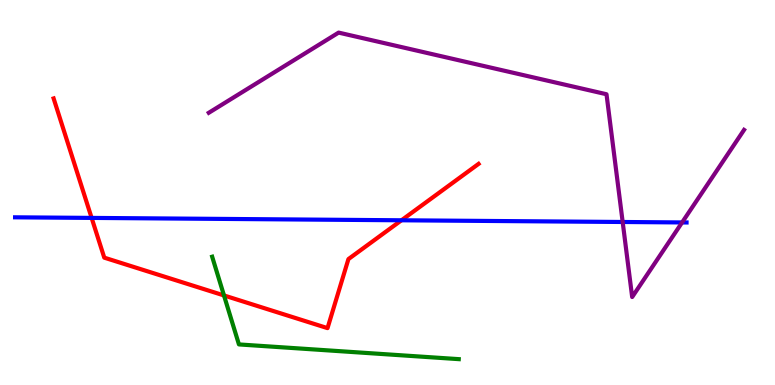[{'lines': ['blue', 'red'], 'intersections': [{'x': 1.18, 'y': 4.34}, {'x': 5.18, 'y': 4.28}]}, {'lines': ['green', 'red'], 'intersections': [{'x': 2.89, 'y': 2.33}]}, {'lines': ['purple', 'red'], 'intersections': []}, {'lines': ['blue', 'green'], 'intersections': []}, {'lines': ['blue', 'purple'], 'intersections': [{'x': 8.03, 'y': 4.23}, {'x': 8.8, 'y': 4.22}]}, {'lines': ['green', 'purple'], 'intersections': []}]